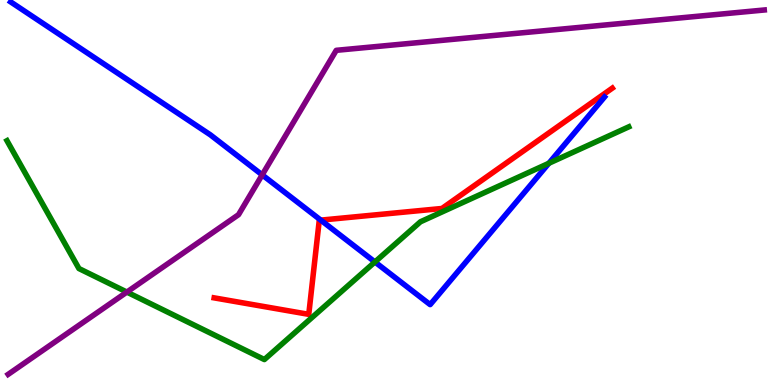[{'lines': ['blue', 'red'], 'intersections': [{'x': 4.14, 'y': 4.28}]}, {'lines': ['green', 'red'], 'intersections': []}, {'lines': ['purple', 'red'], 'intersections': []}, {'lines': ['blue', 'green'], 'intersections': [{'x': 4.84, 'y': 3.2}, {'x': 7.08, 'y': 5.76}]}, {'lines': ['blue', 'purple'], 'intersections': [{'x': 3.38, 'y': 5.46}]}, {'lines': ['green', 'purple'], 'intersections': [{'x': 1.64, 'y': 2.41}]}]